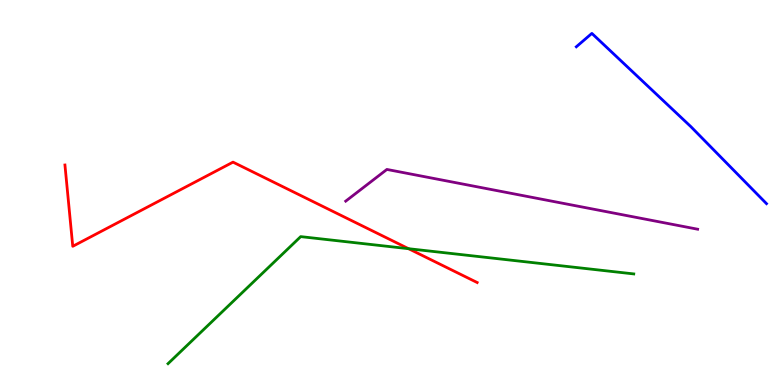[{'lines': ['blue', 'red'], 'intersections': []}, {'lines': ['green', 'red'], 'intersections': [{'x': 5.27, 'y': 3.54}]}, {'lines': ['purple', 'red'], 'intersections': []}, {'lines': ['blue', 'green'], 'intersections': []}, {'lines': ['blue', 'purple'], 'intersections': []}, {'lines': ['green', 'purple'], 'intersections': []}]